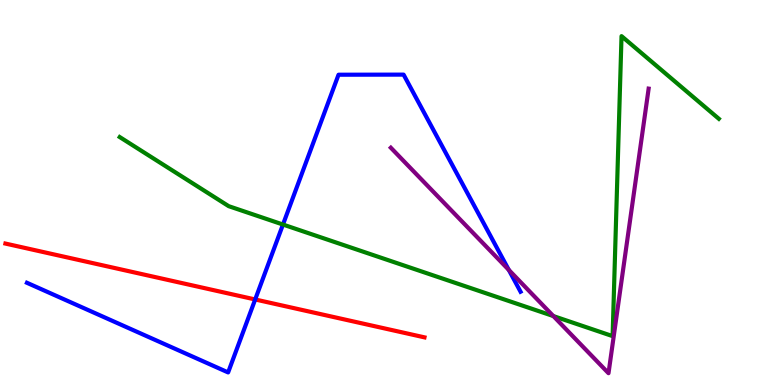[{'lines': ['blue', 'red'], 'intersections': [{'x': 3.29, 'y': 2.22}]}, {'lines': ['green', 'red'], 'intersections': []}, {'lines': ['purple', 'red'], 'intersections': []}, {'lines': ['blue', 'green'], 'intersections': [{'x': 3.65, 'y': 4.17}]}, {'lines': ['blue', 'purple'], 'intersections': [{'x': 6.57, 'y': 2.99}]}, {'lines': ['green', 'purple'], 'intersections': [{'x': 7.14, 'y': 1.79}]}]